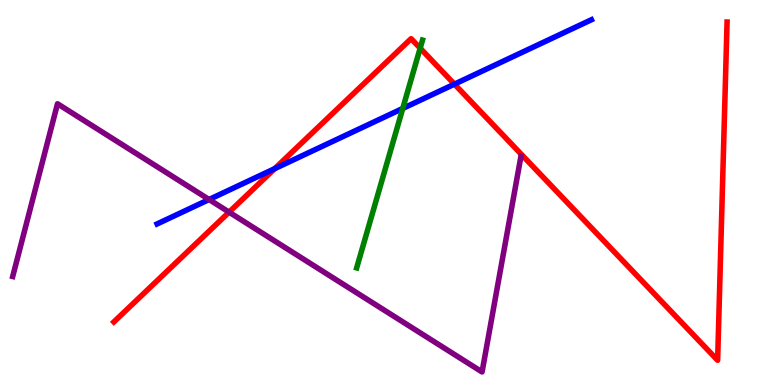[{'lines': ['blue', 'red'], 'intersections': [{'x': 3.55, 'y': 5.62}, {'x': 5.86, 'y': 7.81}]}, {'lines': ['green', 'red'], 'intersections': [{'x': 5.42, 'y': 8.75}]}, {'lines': ['purple', 'red'], 'intersections': [{'x': 2.96, 'y': 4.49}]}, {'lines': ['blue', 'green'], 'intersections': [{'x': 5.2, 'y': 7.18}]}, {'lines': ['blue', 'purple'], 'intersections': [{'x': 2.7, 'y': 4.82}]}, {'lines': ['green', 'purple'], 'intersections': []}]